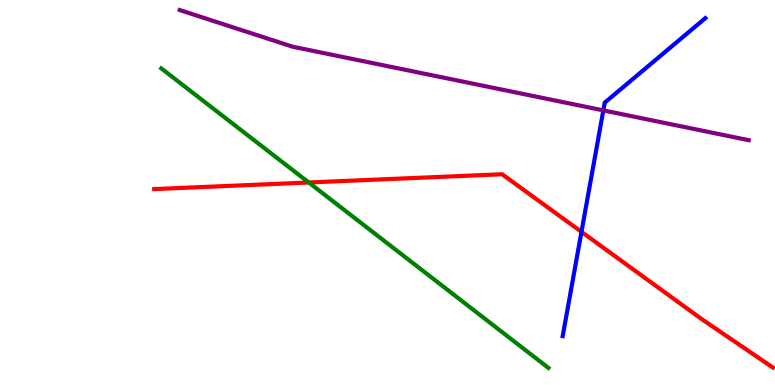[{'lines': ['blue', 'red'], 'intersections': [{'x': 7.5, 'y': 3.98}]}, {'lines': ['green', 'red'], 'intersections': [{'x': 3.98, 'y': 5.26}]}, {'lines': ['purple', 'red'], 'intersections': []}, {'lines': ['blue', 'green'], 'intersections': []}, {'lines': ['blue', 'purple'], 'intersections': [{'x': 7.79, 'y': 7.13}]}, {'lines': ['green', 'purple'], 'intersections': []}]